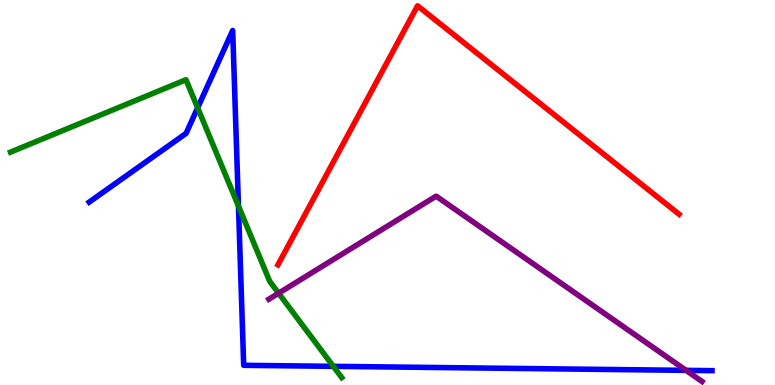[{'lines': ['blue', 'red'], 'intersections': []}, {'lines': ['green', 'red'], 'intersections': []}, {'lines': ['purple', 'red'], 'intersections': []}, {'lines': ['blue', 'green'], 'intersections': [{'x': 2.55, 'y': 7.2}, {'x': 3.08, 'y': 4.65}, {'x': 4.3, 'y': 0.485}]}, {'lines': ['blue', 'purple'], 'intersections': [{'x': 8.85, 'y': 0.38}]}, {'lines': ['green', 'purple'], 'intersections': [{'x': 3.59, 'y': 2.38}]}]